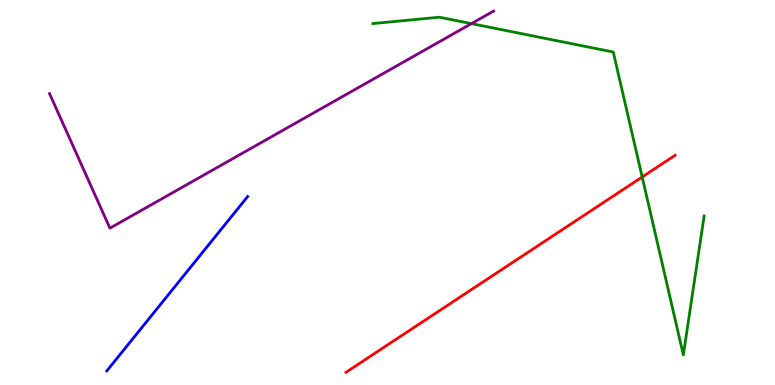[{'lines': ['blue', 'red'], 'intersections': []}, {'lines': ['green', 'red'], 'intersections': [{'x': 8.29, 'y': 5.4}]}, {'lines': ['purple', 'red'], 'intersections': []}, {'lines': ['blue', 'green'], 'intersections': []}, {'lines': ['blue', 'purple'], 'intersections': []}, {'lines': ['green', 'purple'], 'intersections': [{'x': 6.08, 'y': 9.39}]}]